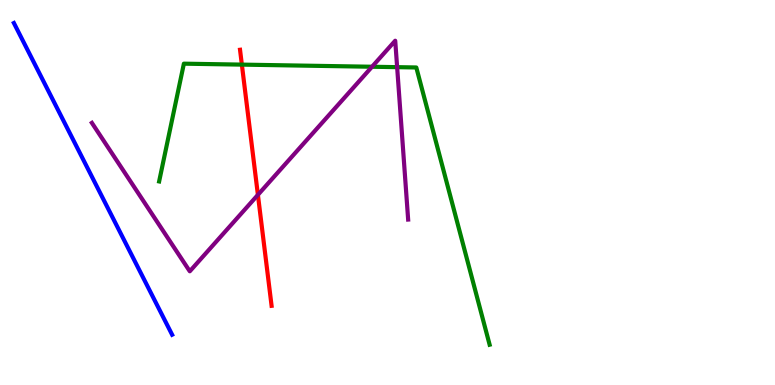[{'lines': ['blue', 'red'], 'intersections': []}, {'lines': ['green', 'red'], 'intersections': [{'x': 3.12, 'y': 8.32}]}, {'lines': ['purple', 'red'], 'intersections': [{'x': 3.33, 'y': 4.94}]}, {'lines': ['blue', 'green'], 'intersections': []}, {'lines': ['blue', 'purple'], 'intersections': []}, {'lines': ['green', 'purple'], 'intersections': [{'x': 4.8, 'y': 8.27}, {'x': 5.12, 'y': 8.26}]}]